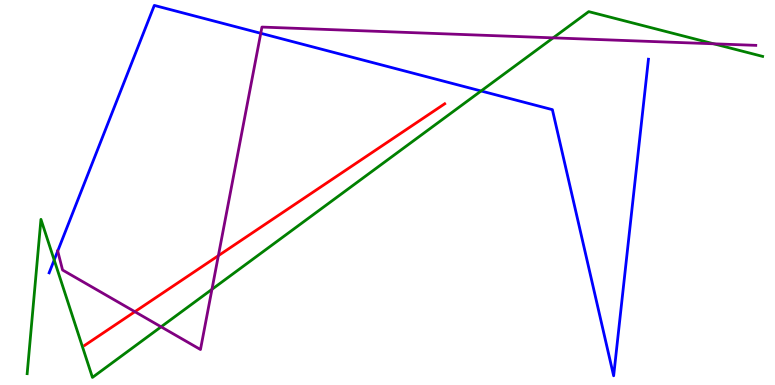[{'lines': ['blue', 'red'], 'intersections': []}, {'lines': ['green', 'red'], 'intersections': []}, {'lines': ['purple', 'red'], 'intersections': [{'x': 1.74, 'y': 1.9}, {'x': 2.82, 'y': 3.36}]}, {'lines': ['blue', 'green'], 'intersections': [{'x': 0.699, 'y': 3.25}, {'x': 6.21, 'y': 7.64}]}, {'lines': ['blue', 'purple'], 'intersections': [{'x': 0.745, 'y': 3.48}, {'x': 3.36, 'y': 9.14}]}, {'lines': ['green', 'purple'], 'intersections': [{'x': 2.08, 'y': 1.51}, {'x': 2.73, 'y': 2.48}, {'x': 7.14, 'y': 9.02}, {'x': 9.21, 'y': 8.86}]}]